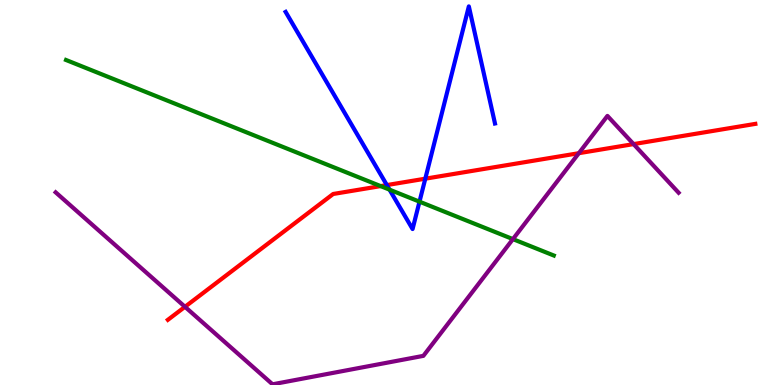[{'lines': ['blue', 'red'], 'intersections': [{'x': 4.99, 'y': 5.19}, {'x': 5.49, 'y': 5.36}]}, {'lines': ['green', 'red'], 'intersections': [{'x': 4.91, 'y': 5.17}]}, {'lines': ['purple', 'red'], 'intersections': [{'x': 2.39, 'y': 2.03}, {'x': 7.47, 'y': 6.02}, {'x': 8.18, 'y': 6.26}]}, {'lines': ['blue', 'green'], 'intersections': [{'x': 5.03, 'y': 5.07}, {'x': 5.41, 'y': 4.76}]}, {'lines': ['blue', 'purple'], 'intersections': []}, {'lines': ['green', 'purple'], 'intersections': [{'x': 6.62, 'y': 3.79}]}]